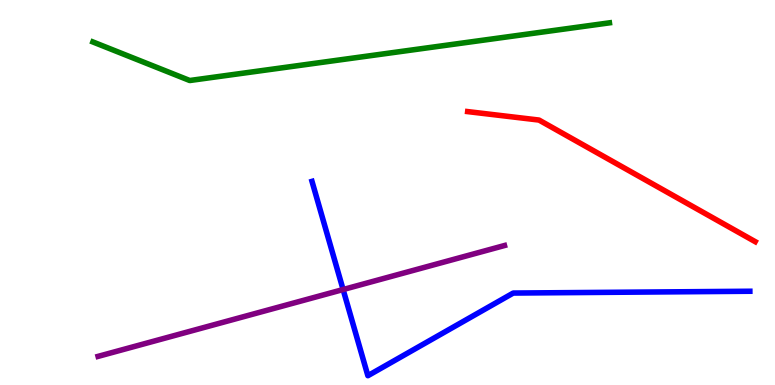[{'lines': ['blue', 'red'], 'intersections': []}, {'lines': ['green', 'red'], 'intersections': []}, {'lines': ['purple', 'red'], 'intersections': []}, {'lines': ['blue', 'green'], 'intersections': []}, {'lines': ['blue', 'purple'], 'intersections': [{'x': 4.43, 'y': 2.48}]}, {'lines': ['green', 'purple'], 'intersections': []}]